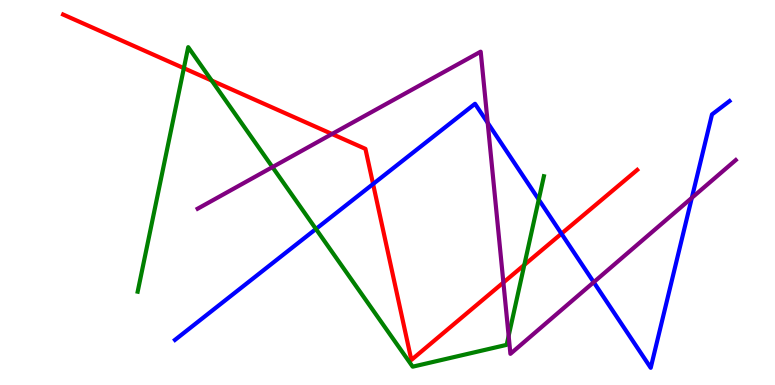[{'lines': ['blue', 'red'], 'intersections': [{'x': 4.81, 'y': 5.22}, {'x': 7.24, 'y': 3.93}]}, {'lines': ['green', 'red'], 'intersections': [{'x': 2.37, 'y': 8.23}, {'x': 2.73, 'y': 7.91}, {'x': 6.77, 'y': 3.12}]}, {'lines': ['purple', 'red'], 'intersections': [{'x': 4.28, 'y': 6.52}, {'x': 6.5, 'y': 2.66}]}, {'lines': ['blue', 'green'], 'intersections': [{'x': 4.08, 'y': 4.05}, {'x': 6.95, 'y': 4.82}]}, {'lines': ['blue', 'purple'], 'intersections': [{'x': 6.29, 'y': 6.81}, {'x': 7.66, 'y': 2.67}, {'x': 8.93, 'y': 4.86}]}, {'lines': ['green', 'purple'], 'intersections': [{'x': 3.52, 'y': 5.66}, {'x': 6.56, 'y': 1.28}]}]